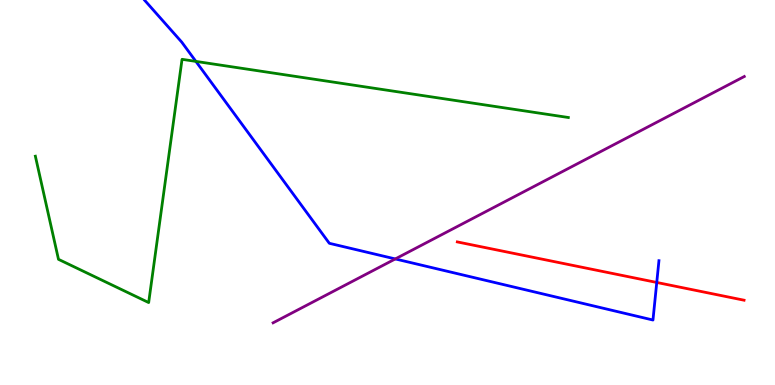[{'lines': ['blue', 'red'], 'intersections': [{'x': 8.47, 'y': 2.66}]}, {'lines': ['green', 'red'], 'intersections': []}, {'lines': ['purple', 'red'], 'intersections': []}, {'lines': ['blue', 'green'], 'intersections': [{'x': 2.53, 'y': 8.41}]}, {'lines': ['blue', 'purple'], 'intersections': [{'x': 5.1, 'y': 3.27}]}, {'lines': ['green', 'purple'], 'intersections': []}]